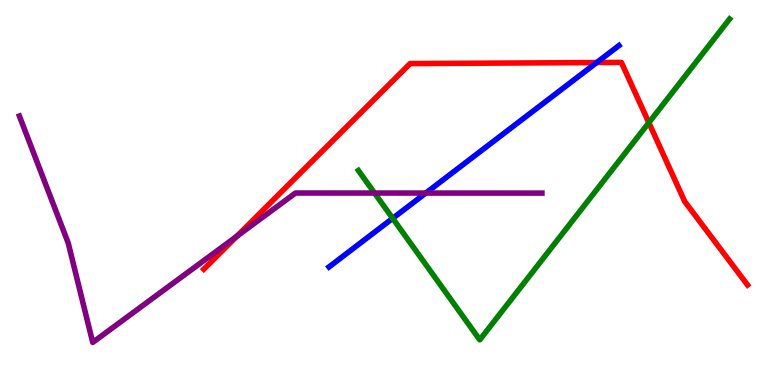[{'lines': ['blue', 'red'], 'intersections': [{'x': 7.7, 'y': 8.38}]}, {'lines': ['green', 'red'], 'intersections': [{'x': 8.37, 'y': 6.81}]}, {'lines': ['purple', 'red'], 'intersections': [{'x': 3.06, 'y': 3.86}]}, {'lines': ['blue', 'green'], 'intersections': [{'x': 5.07, 'y': 4.33}]}, {'lines': ['blue', 'purple'], 'intersections': [{'x': 5.49, 'y': 4.99}]}, {'lines': ['green', 'purple'], 'intersections': [{'x': 4.83, 'y': 4.99}]}]